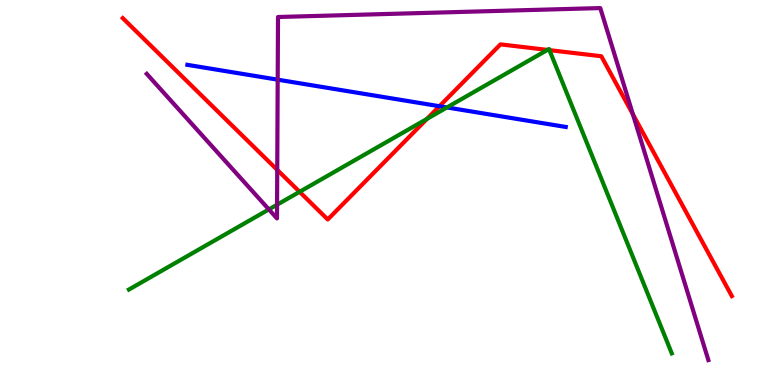[{'lines': ['blue', 'red'], 'intersections': [{'x': 5.67, 'y': 7.24}]}, {'lines': ['green', 'red'], 'intersections': [{'x': 3.87, 'y': 5.02}, {'x': 5.51, 'y': 6.91}, {'x': 7.06, 'y': 8.7}, {'x': 7.09, 'y': 8.7}]}, {'lines': ['purple', 'red'], 'intersections': [{'x': 3.58, 'y': 5.59}, {'x': 8.17, 'y': 7.03}]}, {'lines': ['blue', 'green'], 'intersections': [{'x': 5.77, 'y': 7.21}]}, {'lines': ['blue', 'purple'], 'intersections': [{'x': 3.58, 'y': 7.93}]}, {'lines': ['green', 'purple'], 'intersections': [{'x': 3.47, 'y': 4.56}, {'x': 3.58, 'y': 4.68}]}]